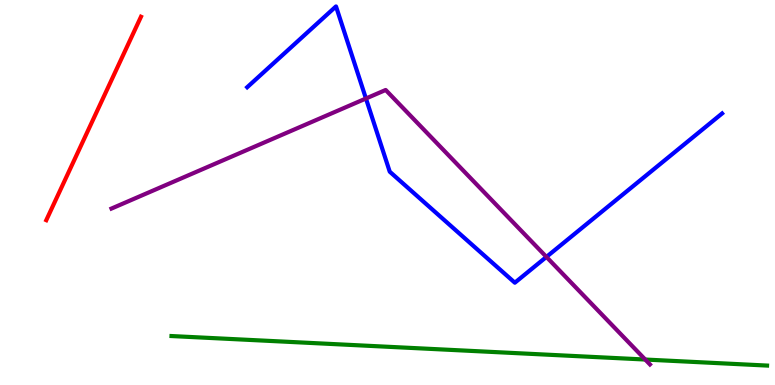[{'lines': ['blue', 'red'], 'intersections': []}, {'lines': ['green', 'red'], 'intersections': []}, {'lines': ['purple', 'red'], 'intersections': []}, {'lines': ['blue', 'green'], 'intersections': []}, {'lines': ['blue', 'purple'], 'intersections': [{'x': 4.72, 'y': 7.44}, {'x': 7.05, 'y': 3.33}]}, {'lines': ['green', 'purple'], 'intersections': [{'x': 8.33, 'y': 0.662}]}]